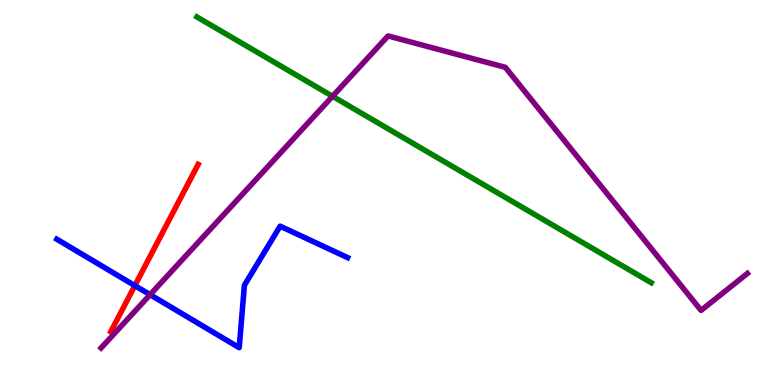[{'lines': ['blue', 'red'], 'intersections': [{'x': 1.74, 'y': 2.58}]}, {'lines': ['green', 'red'], 'intersections': []}, {'lines': ['purple', 'red'], 'intersections': []}, {'lines': ['blue', 'green'], 'intersections': []}, {'lines': ['blue', 'purple'], 'intersections': [{'x': 1.94, 'y': 2.35}]}, {'lines': ['green', 'purple'], 'intersections': [{'x': 4.29, 'y': 7.5}]}]